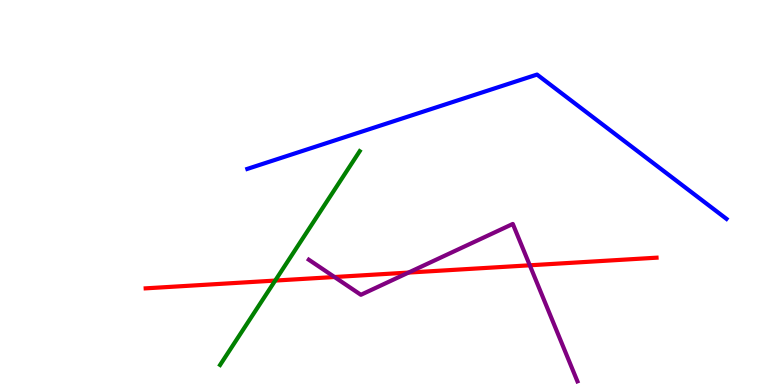[{'lines': ['blue', 'red'], 'intersections': []}, {'lines': ['green', 'red'], 'intersections': [{'x': 3.55, 'y': 2.71}]}, {'lines': ['purple', 'red'], 'intersections': [{'x': 4.32, 'y': 2.8}, {'x': 5.27, 'y': 2.92}, {'x': 6.84, 'y': 3.11}]}, {'lines': ['blue', 'green'], 'intersections': []}, {'lines': ['blue', 'purple'], 'intersections': []}, {'lines': ['green', 'purple'], 'intersections': []}]